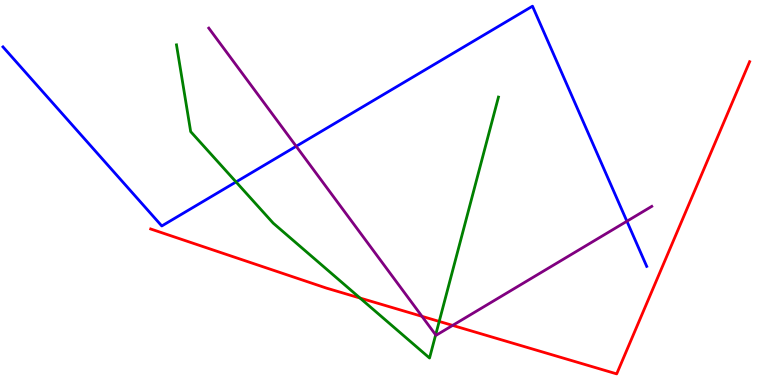[{'lines': ['blue', 'red'], 'intersections': []}, {'lines': ['green', 'red'], 'intersections': [{'x': 4.65, 'y': 2.26}, {'x': 5.67, 'y': 1.65}]}, {'lines': ['purple', 'red'], 'intersections': [{'x': 5.44, 'y': 1.78}, {'x': 5.84, 'y': 1.55}]}, {'lines': ['blue', 'green'], 'intersections': [{'x': 3.05, 'y': 5.27}]}, {'lines': ['blue', 'purple'], 'intersections': [{'x': 3.82, 'y': 6.2}, {'x': 8.09, 'y': 4.25}]}, {'lines': ['green', 'purple'], 'intersections': [{'x': 5.62, 'y': 1.3}]}]